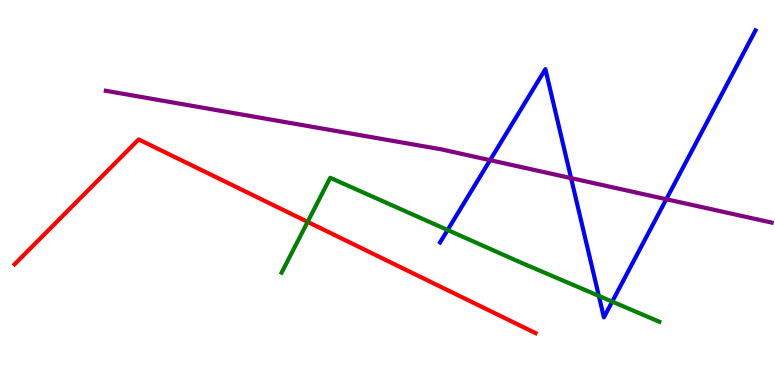[{'lines': ['blue', 'red'], 'intersections': []}, {'lines': ['green', 'red'], 'intersections': [{'x': 3.97, 'y': 4.24}]}, {'lines': ['purple', 'red'], 'intersections': []}, {'lines': ['blue', 'green'], 'intersections': [{'x': 5.78, 'y': 4.03}, {'x': 7.73, 'y': 2.31}, {'x': 7.9, 'y': 2.17}]}, {'lines': ['blue', 'purple'], 'intersections': [{'x': 6.32, 'y': 5.84}, {'x': 7.37, 'y': 5.37}, {'x': 8.6, 'y': 4.83}]}, {'lines': ['green', 'purple'], 'intersections': []}]